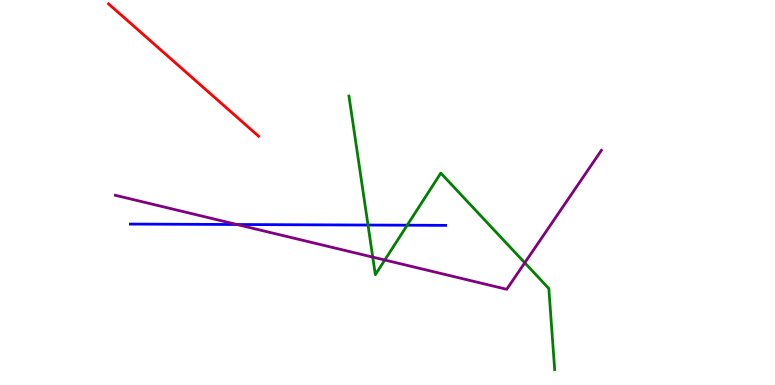[{'lines': ['blue', 'red'], 'intersections': []}, {'lines': ['green', 'red'], 'intersections': []}, {'lines': ['purple', 'red'], 'intersections': []}, {'lines': ['blue', 'green'], 'intersections': [{'x': 4.75, 'y': 4.15}, {'x': 5.25, 'y': 4.15}]}, {'lines': ['blue', 'purple'], 'intersections': [{'x': 3.06, 'y': 4.17}]}, {'lines': ['green', 'purple'], 'intersections': [{'x': 4.81, 'y': 3.32}, {'x': 4.97, 'y': 3.25}, {'x': 6.77, 'y': 3.17}]}]